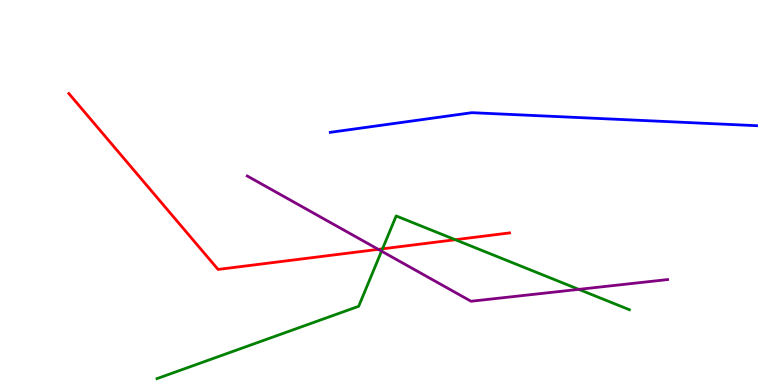[{'lines': ['blue', 'red'], 'intersections': []}, {'lines': ['green', 'red'], 'intersections': [{'x': 4.94, 'y': 3.54}, {'x': 5.87, 'y': 3.77}]}, {'lines': ['purple', 'red'], 'intersections': [{'x': 4.88, 'y': 3.52}]}, {'lines': ['blue', 'green'], 'intersections': []}, {'lines': ['blue', 'purple'], 'intersections': []}, {'lines': ['green', 'purple'], 'intersections': [{'x': 4.92, 'y': 3.48}, {'x': 7.47, 'y': 2.48}]}]